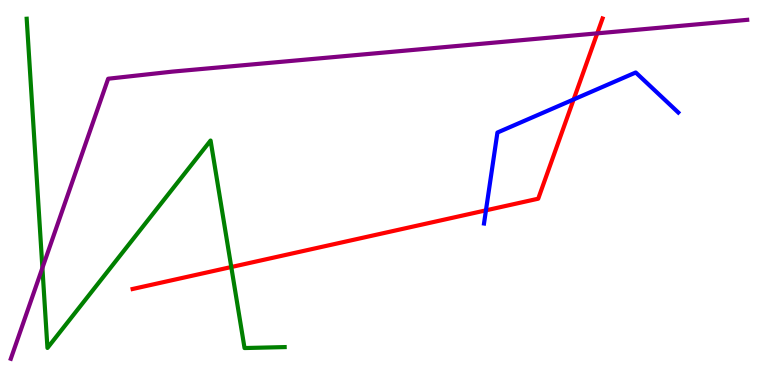[{'lines': ['blue', 'red'], 'intersections': [{'x': 6.27, 'y': 4.54}, {'x': 7.4, 'y': 7.42}]}, {'lines': ['green', 'red'], 'intersections': [{'x': 2.98, 'y': 3.06}]}, {'lines': ['purple', 'red'], 'intersections': [{'x': 7.71, 'y': 9.13}]}, {'lines': ['blue', 'green'], 'intersections': []}, {'lines': ['blue', 'purple'], 'intersections': []}, {'lines': ['green', 'purple'], 'intersections': [{'x': 0.547, 'y': 3.04}]}]